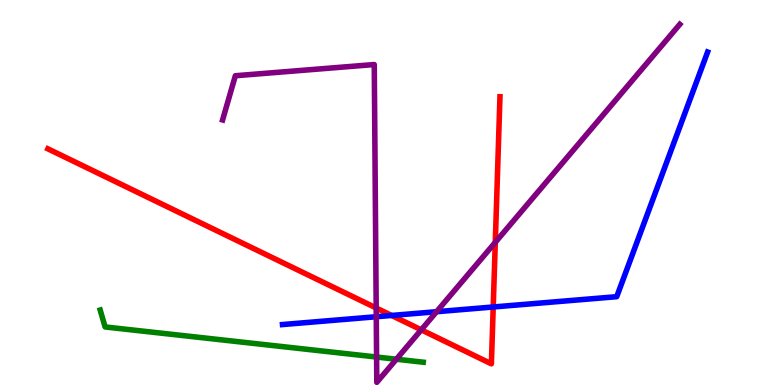[{'lines': ['blue', 'red'], 'intersections': [{'x': 5.05, 'y': 1.81}, {'x': 6.36, 'y': 2.03}]}, {'lines': ['green', 'red'], 'intersections': []}, {'lines': ['purple', 'red'], 'intersections': [{'x': 4.85, 'y': 2.0}, {'x': 5.44, 'y': 1.43}, {'x': 6.39, 'y': 3.71}]}, {'lines': ['blue', 'green'], 'intersections': []}, {'lines': ['blue', 'purple'], 'intersections': [{'x': 4.86, 'y': 1.77}, {'x': 5.63, 'y': 1.9}]}, {'lines': ['green', 'purple'], 'intersections': [{'x': 4.86, 'y': 0.726}, {'x': 5.11, 'y': 0.67}]}]